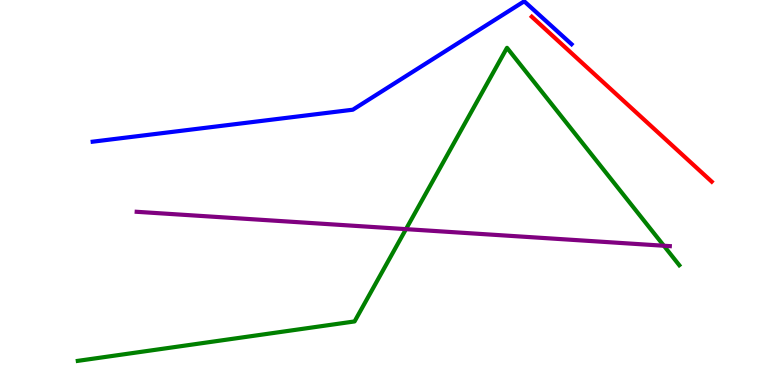[{'lines': ['blue', 'red'], 'intersections': []}, {'lines': ['green', 'red'], 'intersections': []}, {'lines': ['purple', 'red'], 'intersections': []}, {'lines': ['blue', 'green'], 'intersections': []}, {'lines': ['blue', 'purple'], 'intersections': []}, {'lines': ['green', 'purple'], 'intersections': [{'x': 5.24, 'y': 4.05}, {'x': 8.57, 'y': 3.62}]}]